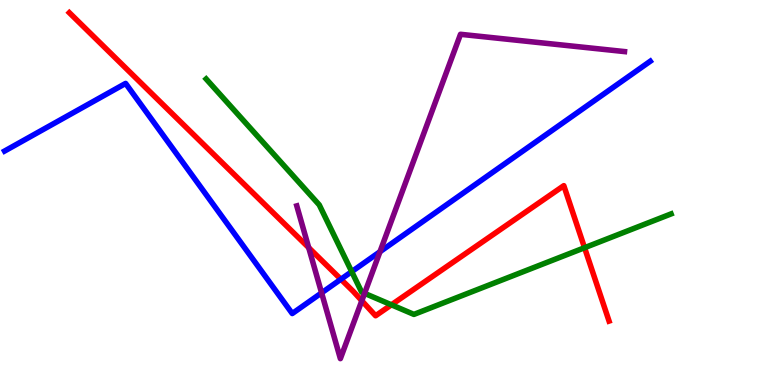[{'lines': ['blue', 'red'], 'intersections': [{'x': 4.4, 'y': 2.75}]}, {'lines': ['green', 'red'], 'intersections': [{'x': 5.05, 'y': 2.08}, {'x': 7.54, 'y': 3.57}]}, {'lines': ['purple', 'red'], 'intersections': [{'x': 3.98, 'y': 3.57}, {'x': 4.67, 'y': 2.19}]}, {'lines': ['blue', 'green'], 'intersections': [{'x': 4.54, 'y': 2.94}]}, {'lines': ['blue', 'purple'], 'intersections': [{'x': 4.15, 'y': 2.39}, {'x': 4.9, 'y': 3.46}]}, {'lines': ['green', 'purple'], 'intersections': [{'x': 4.7, 'y': 2.38}]}]